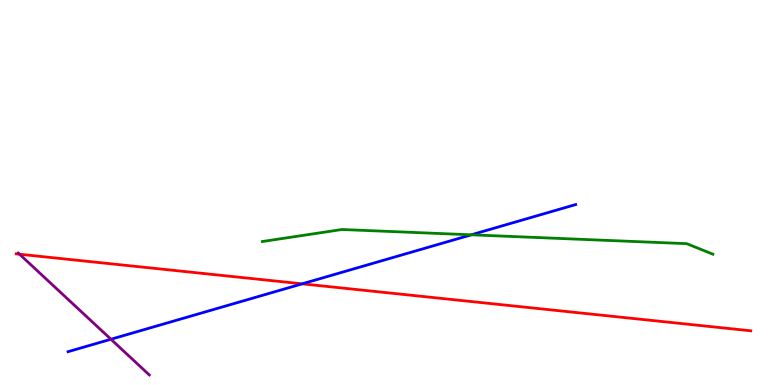[{'lines': ['blue', 'red'], 'intersections': [{'x': 3.9, 'y': 2.63}]}, {'lines': ['green', 'red'], 'intersections': []}, {'lines': ['purple', 'red'], 'intersections': [{'x': 0.252, 'y': 3.4}]}, {'lines': ['blue', 'green'], 'intersections': [{'x': 6.08, 'y': 3.9}]}, {'lines': ['blue', 'purple'], 'intersections': [{'x': 1.43, 'y': 1.19}]}, {'lines': ['green', 'purple'], 'intersections': []}]